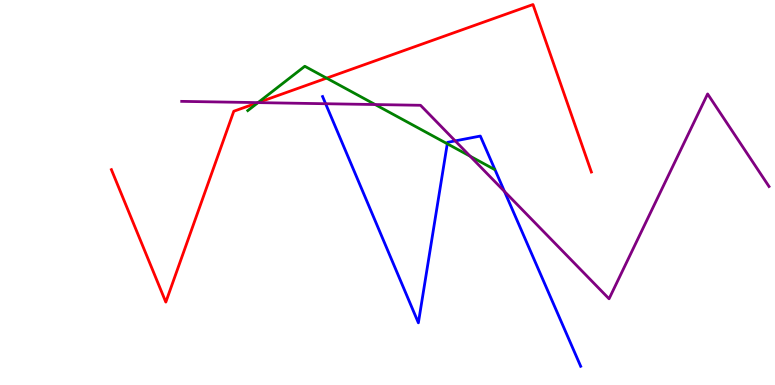[{'lines': ['blue', 'red'], 'intersections': []}, {'lines': ['green', 'red'], 'intersections': [{'x': 3.33, 'y': 7.34}, {'x': 4.21, 'y': 7.97}]}, {'lines': ['purple', 'red'], 'intersections': [{'x': 3.33, 'y': 7.33}]}, {'lines': ['blue', 'green'], 'intersections': [{'x': 5.77, 'y': 6.27}]}, {'lines': ['blue', 'purple'], 'intersections': [{'x': 4.2, 'y': 7.31}, {'x': 5.87, 'y': 6.34}, {'x': 6.51, 'y': 5.03}]}, {'lines': ['green', 'purple'], 'intersections': [{'x': 3.33, 'y': 7.33}, {'x': 4.84, 'y': 7.28}, {'x': 6.07, 'y': 5.94}]}]